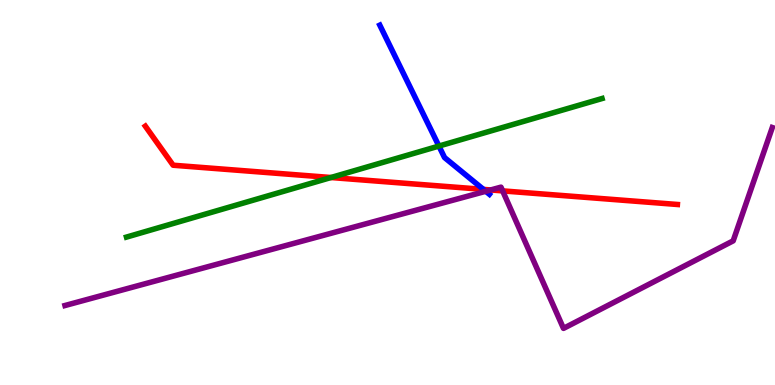[{'lines': ['blue', 'red'], 'intersections': [{'x': 6.24, 'y': 5.08}]}, {'lines': ['green', 'red'], 'intersections': [{'x': 4.27, 'y': 5.39}]}, {'lines': ['purple', 'red'], 'intersections': [{'x': 6.33, 'y': 5.07}, {'x': 6.49, 'y': 5.04}]}, {'lines': ['blue', 'green'], 'intersections': [{'x': 5.66, 'y': 6.21}]}, {'lines': ['blue', 'purple'], 'intersections': [{'x': 6.27, 'y': 5.03}]}, {'lines': ['green', 'purple'], 'intersections': []}]